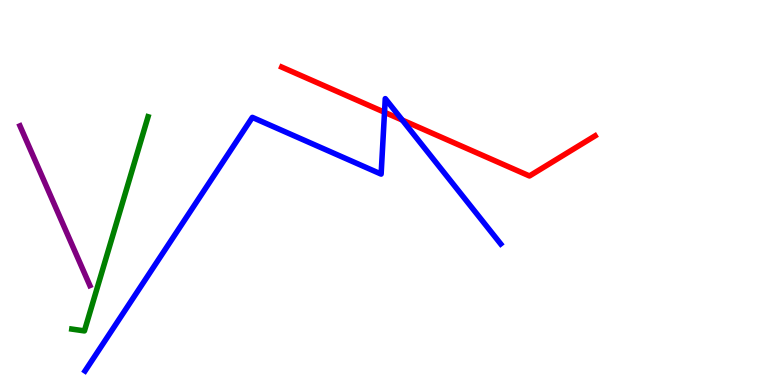[{'lines': ['blue', 'red'], 'intersections': [{'x': 4.96, 'y': 7.08}, {'x': 5.19, 'y': 6.88}]}, {'lines': ['green', 'red'], 'intersections': []}, {'lines': ['purple', 'red'], 'intersections': []}, {'lines': ['blue', 'green'], 'intersections': []}, {'lines': ['blue', 'purple'], 'intersections': []}, {'lines': ['green', 'purple'], 'intersections': []}]